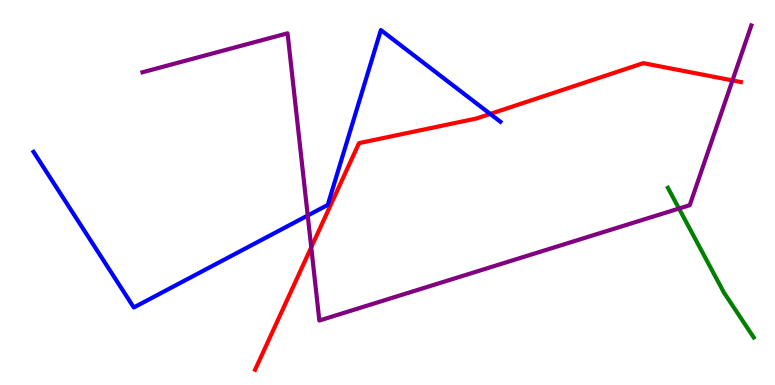[{'lines': ['blue', 'red'], 'intersections': [{'x': 6.33, 'y': 7.04}]}, {'lines': ['green', 'red'], 'intersections': []}, {'lines': ['purple', 'red'], 'intersections': [{'x': 4.02, 'y': 3.58}, {'x': 9.45, 'y': 7.91}]}, {'lines': ['blue', 'green'], 'intersections': []}, {'lines': ['blue', 'purple'], 'intersections': [{'x': 3.97, 'y': 4.4}]}, {'lines': ['green', 'purple'], 'intersections': [{'x': 8.76, 'y': 4.58}]}]